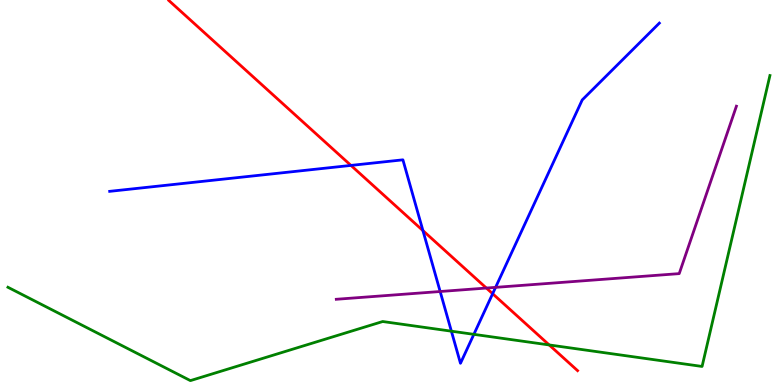[{'lines': ['blue', 'red'], 'intersections': [{'x': 4.53, 'y': 5.7}, {'x': 5.46, 'y': 4.01}, {'x': 6.36, 'y': 2.37}]}, {'lines': ['green', 'red'], 'intersections': [{'x': 7.09, 'y': 1.04}]}, {'lines': ['purple', 'red'], 'intersections': [{'x': 6.28, 'y': 2.52}]}, {'lines': ['blue', 'green'], 'intersections': [{'x': 5.82, 'y': 1.4}, {'x': 6.11, 'y': 1.32}]}, {'lines': ['blue', 'purple'], 'intersections': [{'x': 5.68, 'y': 2.43}, {'x': 6.39, 'y': 2.54}]}, {'lines': ['green', 'purple'], 'intersections': []}]